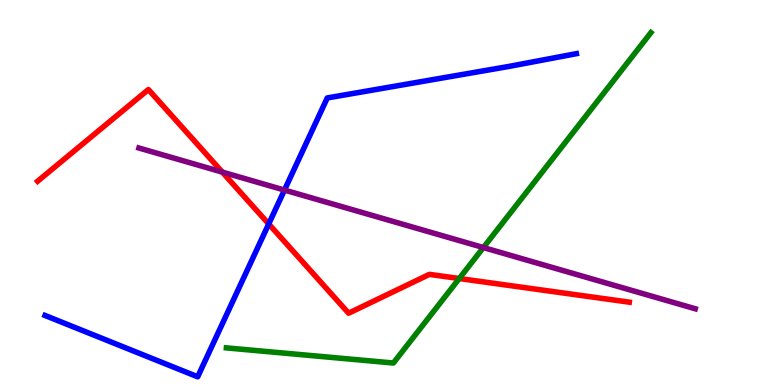[{'lines': ['blue', 'red'], 'intersections': [{'x': 3.47, 'y': 4.18}]}, {'lines': ['green', 'red'], 'intersections': [{'x': 5.93, 'y': 2.77}]}, {'lines': ['purple', 'red'], 'intersections': [{'x': 2.87, 'y': 5.53}]}, {'lines': ['blue', 'green'], 'intersections': []}, {'lines': ['blue', 'purple'], 'intersections': [{'x': 3.67, 'y': 5.06}]}, {'lines': ['green', 'purple'], 'intersections': [{'x': 6.24, 'y': 3.57}]}]